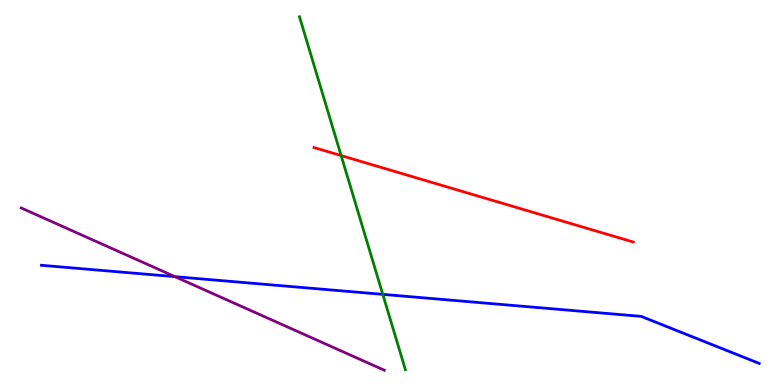[{'lines': ['blue', 'red'], 'intersections': []}, {'lines': ['green', 'red'], 'intersections': [{'x': 4.4, 'y': 5.96}]}, {'lines': ['purple', 'red'], 'intersections': []}, {'lines': ['blue', 'green'], 'intersections': [{'x': 4.94, 'y': 2.35}]}, {'lines': ['blue', 'purple'], 'intersections': [{'x': 2.26, 'y': 2.81}]}, {'lines': ['green', 'purple'], 'intersections': []}]